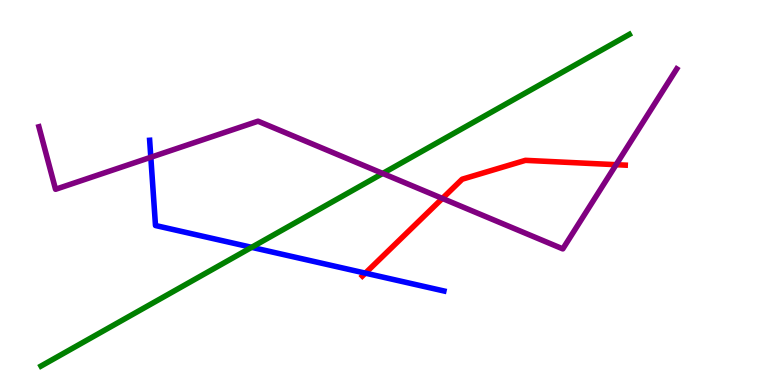[{'lines': ['blue', 'red'], 'intersections': [{'x': 4.71, 'y': 2.91}]}, {'lines': ['green', 'red'], 'intersections': []}, {'lines': ['purple', 'red'], 'intersections': [{'x': 5.71, 'y': 4.85}, {'x': 7.95, 'y': 5.72}]}, {'lines': ['blue', 'green'], 'intersections': [{'x': 3.25, 'y': 3.58}]}, {'lines': ['blue', 'purple'], 'intersections': [{'x': 1.95, 'y': 5.92}]}, {'lines': ['green', 'purple'], 'intersections': [{'x': 4.94, 'y': 5.5}]}]